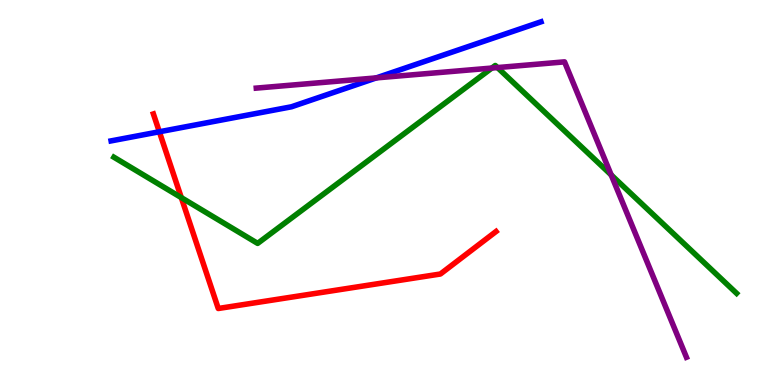[{'lines': ['blue', 'red'], 'intersections': [{'x': 2.06, 'y': 6.58}]}, {'lines': ['green', 'red'], 'intersections': [{'x': 2.34, 'y': 4.87}]}, {'lines': ['purple', 'red'], 'intersections': []}, {'lines': ['blue', 'green'], 'intersections': []}, {'lines': ['blue', 'purple'], 'intersections': [{'x': 4.86, 'y': 7.98}]}, {'lines': ['green', 'purple'], 'intersections': [{'x': 6.35, 'y': 8.23}, {'x': 6.42, 'y': 8.24}, {'x': 7.89, 'y': 5.46}]}]